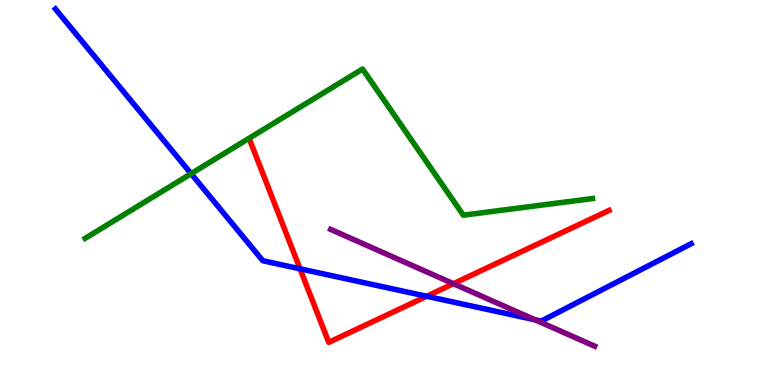[{'lines': ['blue', 'red'], 'intersections': [{'x': 3.87, 'y': 3.02}, {'x': 5.51, 'y': 2.3}]}, {'lines': ['green', 'red'], 'intersections': []}, {'lines': ['purple', 'red'], 'intersections': [{'x': 5.85, 'y': 2.63}]}, {'lines': ['blue', 'green'], 'intersections': [{'x': 2.47, 'y': 5.49}]}, {'lines': ['blue', 'purple'], 'intersections': [{'x': 6.9, 'y': 1.69}]}, {'lines': ['green', 'purple'], 'intersections': []}]